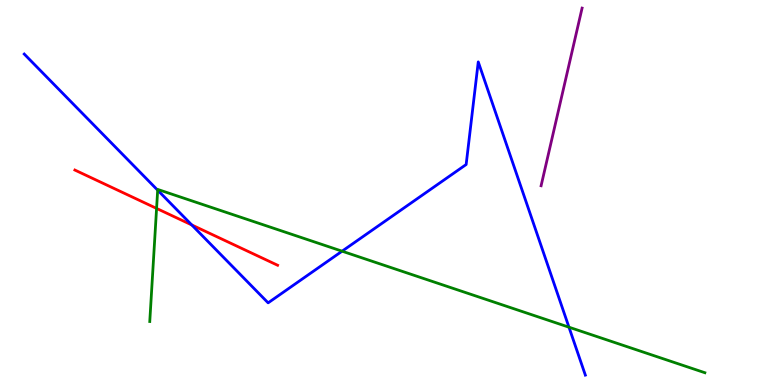[{'lines': ['blue', 'red'], 'intersections': [{'x': 2.47, 'y': 4.16}]}, {'lines': ['green', 'red'], 'intersections': [{'x': 2.02, 'y': 4.59}]}, {'lines': ['purple', 'red'], 'intersections': []}, {'lines': ['blue', 'green'], 'intersections': [{'x': 2.03, 'y': 5.06}, {'x': 4.41, 'y': 3.48}, {'x': 7.34, 'y': 1.5}]}, {'lines': ['blue', 'purple'], 'intersections': []}, {'lines': ['green', 'purple'], 'intersections': []}]